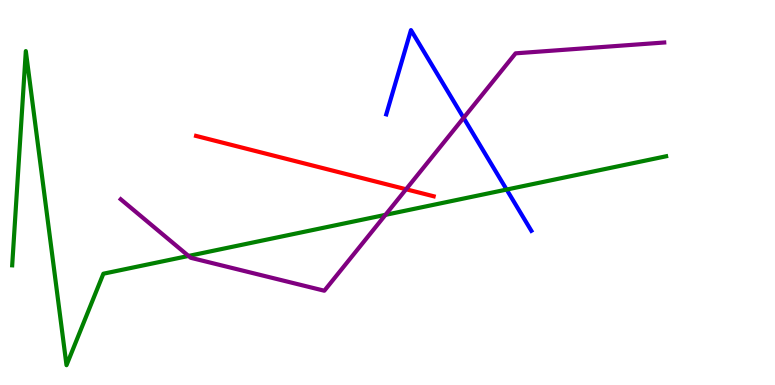[{'lines': ['blue', 'red'], 'intersections': []}, {'lines': ['green', 'red'], 'intersections': []}, {'lines': ['purple', 'red'], 'intersections': [{'x': 5.24, 'y': 5.08}]}, {'lines': ['blue', 'green'], 'intersections': [{'x': 6.54, 'y': 5.08}]}, {'lines': ['blue', 'purple'], 'intersections': [{'x': 5.98, 'y': 6.94}]}, {'lines': ['green', 'purple'], 'intersections': [{'x': 2.43, 'y': 3.35}, {'x': 4.97, 'y': 4.42}]}]